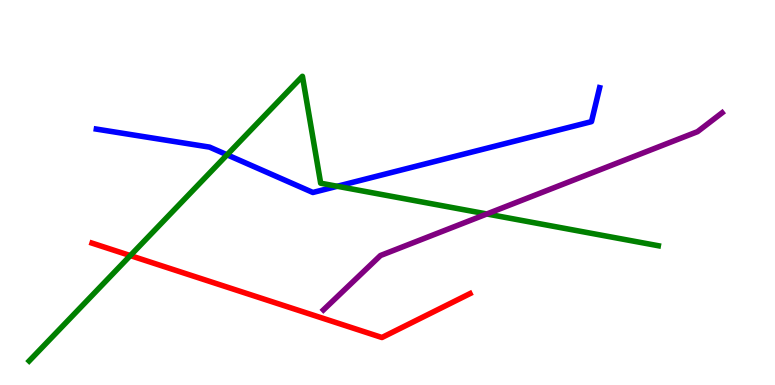[{'lines': ['blue', 'red'], 'intersections': []}, {'lines': ['green', 'red'], 'intersections': [{'x': 1.68, 'y': 3.36}]}, {'lines': ['purple', 'red'], 'intersections': []}, {'lines': ['blue', 'green'], 'intersections': [{'x': 2.93, 'y': 5.98}, {'x': 4.35, 'y': 5.16}]}, {'lines': ['blue', 'purple'], 'intersections': []}, {'lines': ['green', 'purple'], 'intersections': [{'x': 6.28, 'y': 4.44}]}]